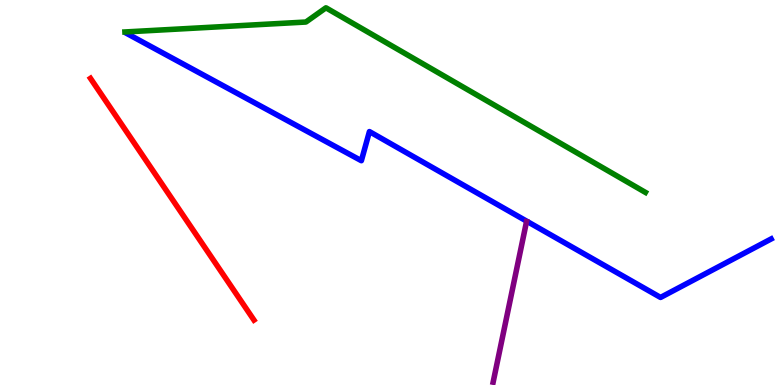[{'lines': ['blue', 'red'], 'intersections': []}, {'lines': ['green', 'red'], 'intersections': []}, {'lines': ['purple', 'red'], 'intersections': []}, {'lines': ['blue', 'green'], 'intersections': []}, {'lines': ['blue', 'purple'], 'intersections': []}, {'lines': ['green', 'purple'], 'intersections': []}]